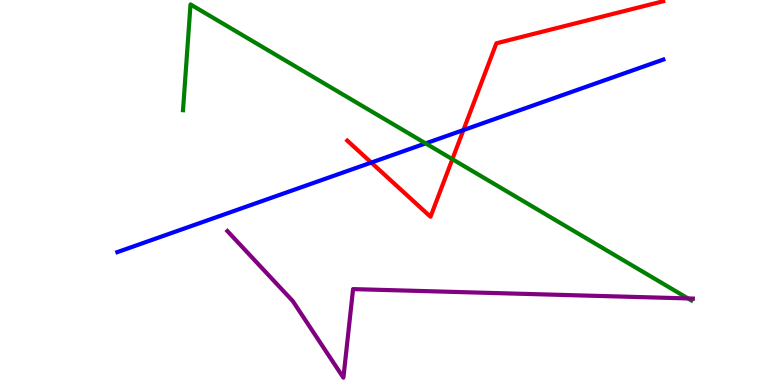[{'lines': ['blue', 'red'], 'intersections': [{'x': 4.79, 'y': 5.78}, {'x': 5.98, 'y': 6.62}]}, {'lines': ['green', 'red'], 'intersections': [{'x': 5.84, 'y': 5.87}]}, {'lines': ['purple', 'red'], 'intersections': []}, {'lines': ['blue', 'green'], 'intersections': [{'x': 5.49, 'y': 6.28}]}, {'lines': ['blue', 'purple'], 'intersections': []}, {'lines': ['green', 'purple'], 'intersections': [{'x': 8.88, 'y': 2.25}]}]